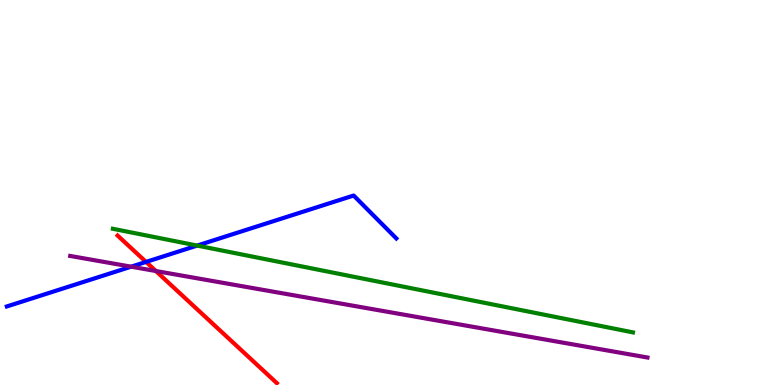[{'lines': ['blue', 'red'], 'intersections': [{'x': 1.88, 'y': 3.2}]}, {'lines': ['green', 'red'], 'intersections': []}, {'lines': ['purple', 'red'], 'intersections': [{'x': 2.01, 'y': 2.96}]}, {'lines': ['blue', 'green'], 'intersections': [{'x': 2.54, 'y': 3.62}]}, {'lines': ['blue', 'purple'], 'intersections': [{'x': 1.69, 'y': 3.07}]}, {'lines': ['green', 'purple'], 'intersections': []}]